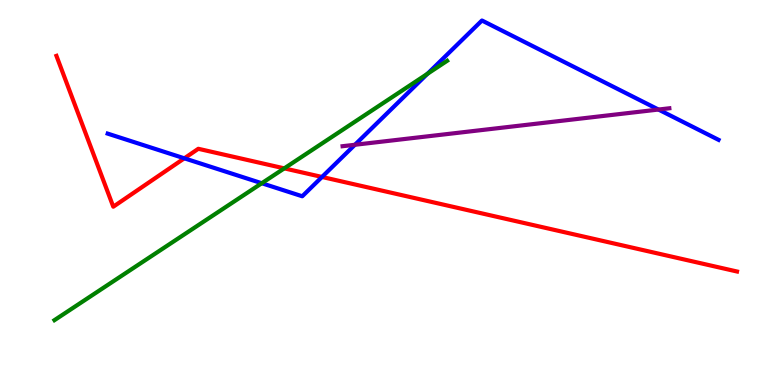[{'lines': ['blue', 'red'], 'intersections': [{'x': 2.38, 'y': 5.89}, {'x': 4.15, 'y': 5.4}]}, {'lines': ['green', 'red'], 'intersections': [{'x': 3.67, 'y': 5.63}]}, {'lines': ['purple', 'red'], 'intersections': []}, {'lines': ['blue', 'green'], 'intersections': [{'x': 3.38, 'y': 5.24}, {'x': 5.52, 'y': 8.08}]}, {'lines': ['blue', 'purple'], 'intersections': [{'x': 4.58, 'y': 6.24}, {'x': 8.5, 'y': 7.15}]}, {'lines': ['green', 'purple'], 'intersections': []}]